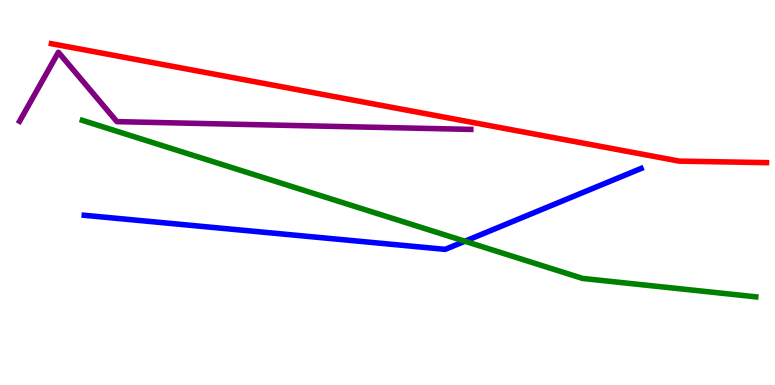[{'lines': ['blue', 'red'], 'intersections': []}, {'lines': ['green', 'red'], 'intersections': []}, {'lines': ['purple', 'red'], 'intersections': []}, {'lines': ['blue', 'green'], 'intersections': [{'x': 6.0, 'y': 3.73}]}, {'lines': ['blue', 'purple'], 'intersections': []}, {'lines': ['green', 'purple'], 'intersections': []}]